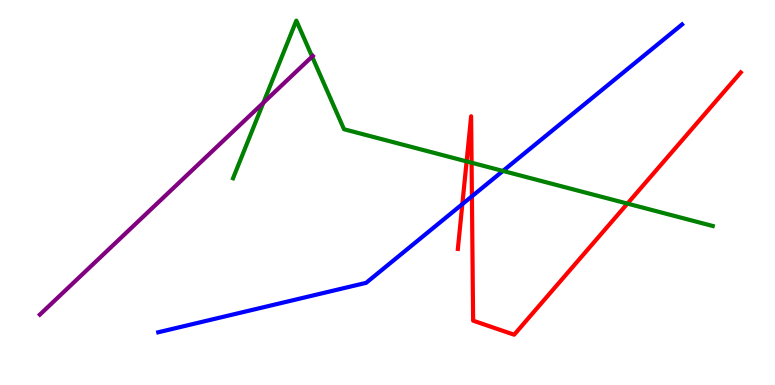[{'lines': ['blue', 'red'], 'intersections': [{'x': 5.97, 'y': 4.7}, {'x': 6.09, 'y': 4.9}]}, {'lines': ['green', 'red'], 'intersections': [{'x': 6.02, 'y': 5.81}, {'x': 6.09, 'y': 5.77}, {'x': 8.1, 'y': 4.71}]}, {'lines': ['purple', 'red'], 'intersections': []}, {'lines': ['blue', 'green'], 'intersections': [{'x': 6.49, 'y': 5.56}]}, {'lines': ['blue', 'purple'], 'intersections': []}, {'lines': ['green', 'purple'], 'intersections': [{'x': 3.4, 'y': 7.33}, {'x': 4.03, 'y': 8.53}]}]